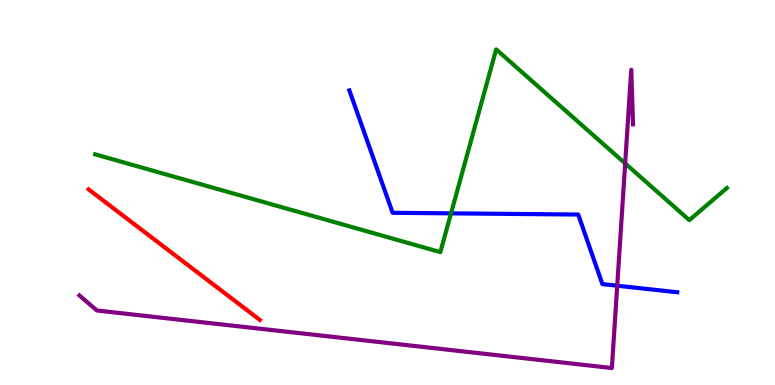[{'lines': ['blue', 'red'], 'intersections': []}, {'lines': ['green', 'red'], 'intersections': []}, {'lines': ['purple', 'red'], 'intersections': []}, {'lines': ['blue', 'green'], 'intersections': [{'x': 5.82, 'y': 4.46}]}, {'lines': ['blue', 'purple'], 'intersections': [{'x': 7.96, 'y': 2.58}]}, {'lines': ['green', 'purple'], 'intersections': [{'x': 8.07, 'y': 5.76}]}]